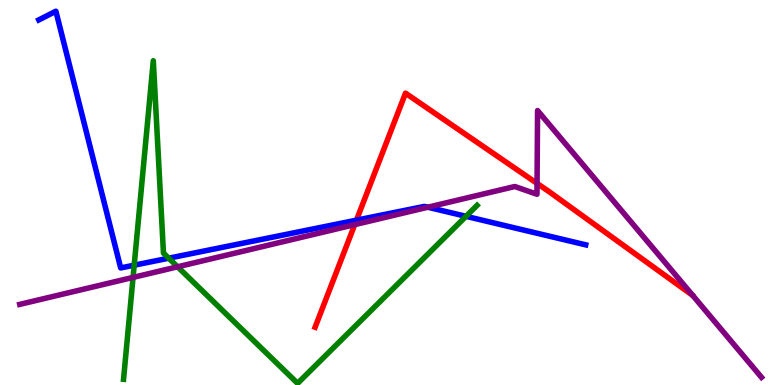[{'lines': ['blue', 'red'], 'intersections': [{'x': 4.6, 'y': 4.28}]}, {'lines': ['green', 'red'], 'intersections': []}, {'lines': ['purple', 'red'], 'intersections': [{'x': 4.58, 'y': 4.17}, {'x': 6.93, 'y': 5.24}]}, {'lines': ['blue', 'green'], 'intersections': [{'x': 1.73, 'y': 3.11}, {'x': 2.18, 'y': 3.29}, {'x': 6.01, 'y': 4.38}]}, {'lines': ['blue', 'purple'], 'intersections': [{'x': 5.52, 'y': 4.62}]}, {'lines': ['green', 'purple'], 'intersections': [{'x': 1.72, 'y': 2.79}, {'x': 2.29, 'y': 3.07}]}]